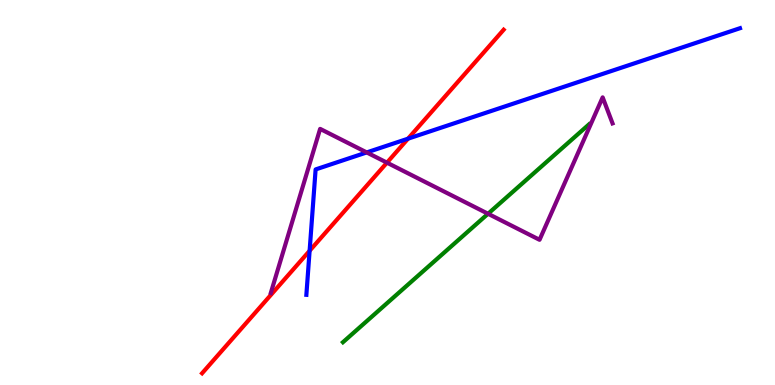[{'lines': ['blue', 'red'], 'intersections': [{'x': 4.0, 'y': 3.49}, {'x': 5.26, 'y': 6.4}]}, {'lines': ['green', 'red'], 'intersections': []}, {'lines': ['purple', 'red'], 'intersections': [{'x': 4.99, 'y': 5.77}]}, {'lines': ['blue', 'green'], 'intersections': []}, {'lines': ['blue', 'purple'], 'intersections': [{'x': 4.73, 'y': 6.04}]}, {'lines': ['green', 'purple'], 'intersections': [{'x': 6.3, 'y': 4.45}]}]